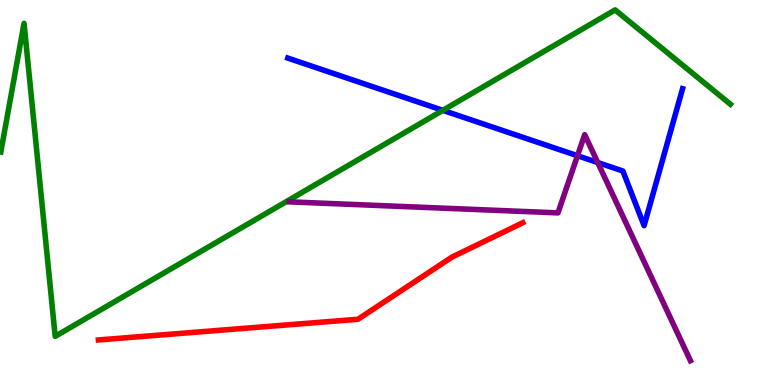[{'lines': ['blue', 'red'], 'intersections': []}, {'lines': ['green', 'red'], 'intersections': []}, {'lines': ['purple', 'red'], 'intersections': []}, {'lines': ['blue', 'green'], 'intersections': [{'x': 5.71, 'y': 7.13}]}, {'lines': ['blue', 'purple'], 'intersections': [{'x': 7.45, 'y': 5.96}, {'x': 7.71, 'y': 5.78}]}, {'lines': ['green', 'purple'], 'intersections': []}]